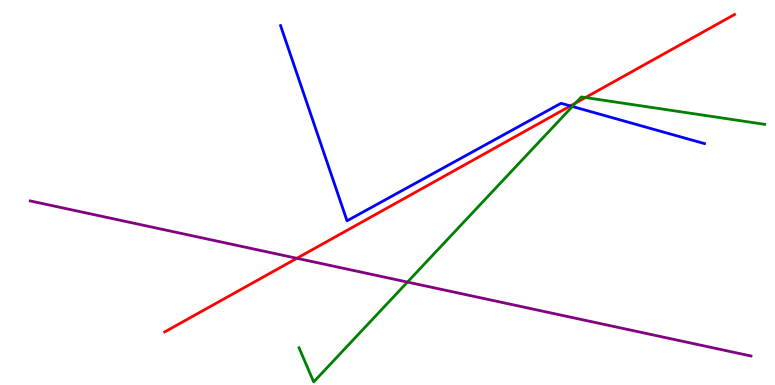[{'lines': ['blue', 'red'], 'intersections': [{'x': 7.36, 'y': 7.25}]}, {'lines': ['green', 'red'], 'intersections': [{'x': 7.43, 'y': 7.32}, {'x': 7.55, 'y': 7.47}]}, {'lines': ['purple', 'red'], 'intersections': [{'x': 3.83, 'y': 3.29}]}, {'lines': ['blue', 'green'], 'intersections': [{'x': 7.39, 'y': 7.23}]}, {'lines': ['blue', 'purple'], 'intersections': []}, {'lines': ['green', 'purple'], 'intersections': [{'x': 5.26, 'y': 2.67}]}]